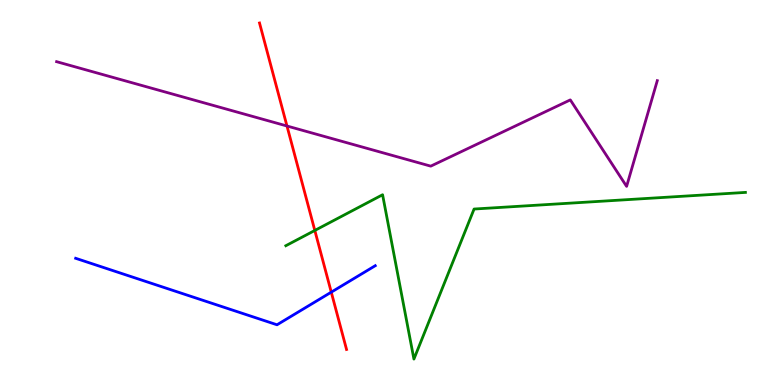[{'lines': ['blue', 'red'], 'intersections': [{'x': 4.27, 'y': 2.41}]}, {'lines': ['green', 'red'], 'intersections': [{'x': 4.06, 'y': 4.01}]}, {'lines': ['purple', 'red'], 'intersections': [{'x': 3.7, 'y': 6.73}]}, {'lines': ['blue', 'green'], 'intersections': []}, {'lines': ['blue', 'purple'], 'intersections': []}, {'lines': ['green', 'purple'], 'intersections': []}]